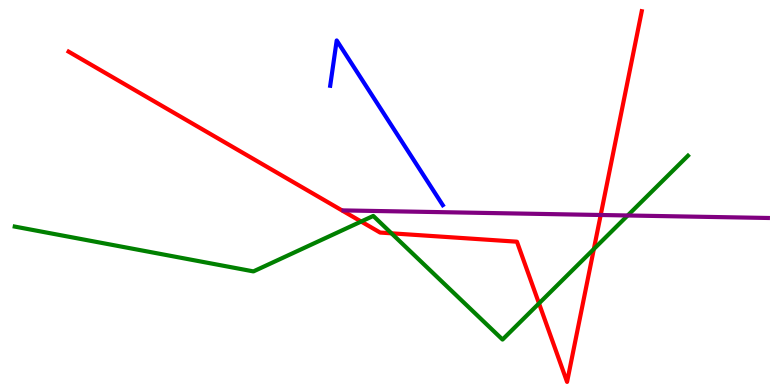[{'lines': ['blue', 'red'], 'intersections': []}, {'lines': ['green', 'red'], 'intersections': [{'x': 4.66, 'y': 4.25}, {'x': 5.05, 'y': 3.94}, {'x': 6.95, 'y': 2.12}, {'x': 7.66, 'y': 3.53}]}, {'lines': ['purple', 'red'], 'intersections': [{'x': 7.75, 'y': 4.42}]}, {'lines': ['blue', 'green'], 'intersections': []}, {'lines': ['blue', 'purple'], 'intersections': []}, {'lines': ['green', 'purple'], 'intersections': [{'x': 8.1, 'y': 4.4}]}]